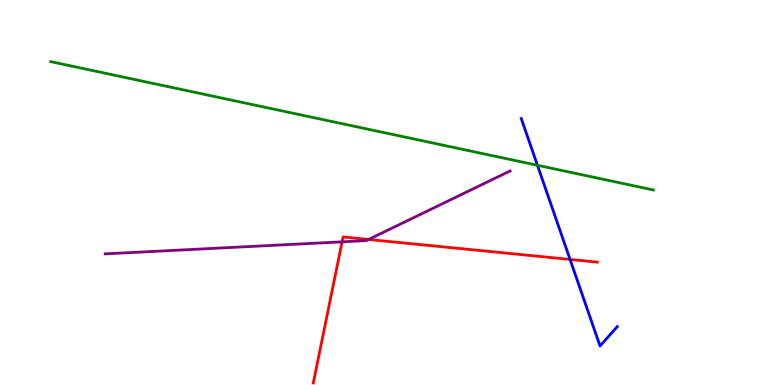[{'lines': ['blue', 'red'], 'intersections': [{'x': 7.36, 'y': 3.26}]}, {'lines': ['green', 'red'], 'intersections': []}, {'lines': ['purple', 'red'], 'intersections': [{'x': 4.41, 'y': 3.72}, {'x': 4.76, 'y': 3.78}]}, {'lines': ['blue', 'green'], 'intersections': [{'x': 6.93, 'y': 5.71}]}, {'lines': ['blue', 'purple'], 'intersections': []}, {'lines': ['green', 'purple'], 'intersections': []}]